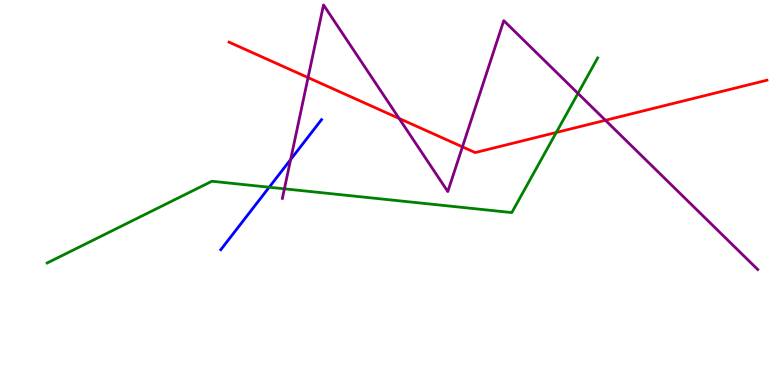[{'lines': ['blue', 'red'], 'intersections': []}, {'lines': ['green', 'red'], 'intersections': [{'x': 7.18, 'y': 6.56}]}, {'lines': ['purple', 'red'], 'intersections': [{'x': 3.98, 'y': 7.98}, {'x': 5.15, 'y': 6.92}, {'x': 5.97, 'y': 6.19}, {'x': 7.81, 'y': 6.88}]}, {'lines': ['blue', 'green'], 'intersections': [{'x': 3.47, 'y': 5.14}]}, {'lines': ['blue', 'purple'], 'intersections': [{'x': 3.75, 'y': 5.86}]}, {'lines': ['green', 'purple'], 'intersections': [{'x': 3.67, 'y': 5.1}, {'x': 7.46, 'y': 7.57}]}]